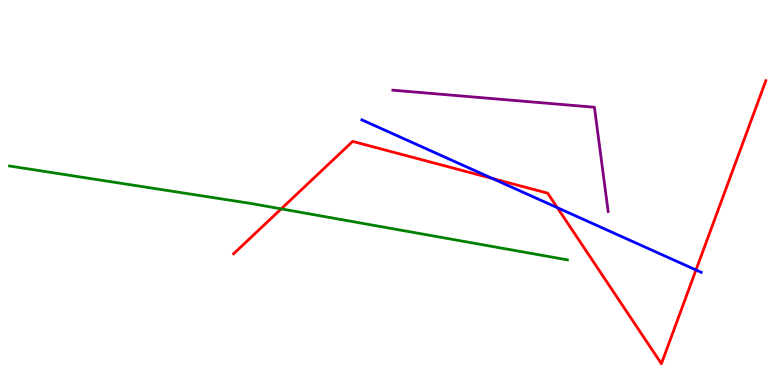[{'lines': ['blue', 'red'], 'intersections': [{'x': 6.35, 'y': 5.36}, {'x': 7.19, 'y': 4.61}, {'x': 8.98, 'y': 2.99}]}, {'lines': ['green', 'red'], 'intersections': [{'x': 3.63, 'y': 4.58}]}, {'lines': ['purple', 'red'], 'intersections': []}, {'lines': ['blue', 'green'], 'intersections': []}, {'lines': ['blue', 'purple'], 'intersections': []}, {'lines': ['green', 'purple'], 'intersections': []}]